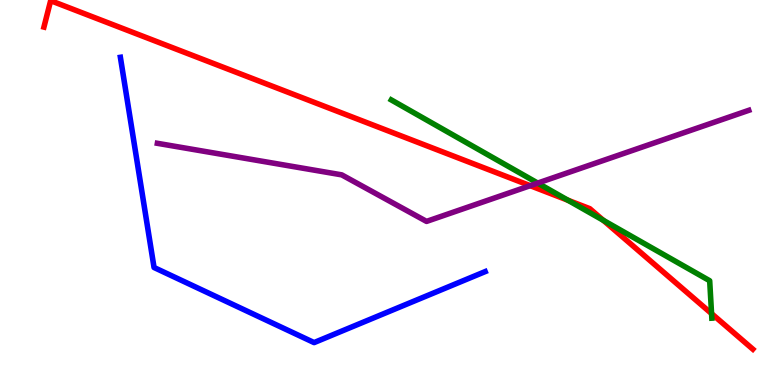[{'lines': ['blue', 'red'], 'intersections': []}, {'lines': ['green', 'red'], 'intersections': [{'x': 7.33, 'y': 4.8}, {'x': 7.78, 'y': 4.28}, {'x': 9.18, 'y': 1.85}]}, {'lines': ['purple', 'red'], 'intersections': [{'x': 6.84, 'y': 5.18}]}, {'lines': ['blue', 'green'], 'intersections': []}, {'lines': ['blue', 'purple'], 'intersections': []}, {'lines': ['green', 'purple'], 'intersections': [{'x': 6.94, 'y': 5.24}]}]